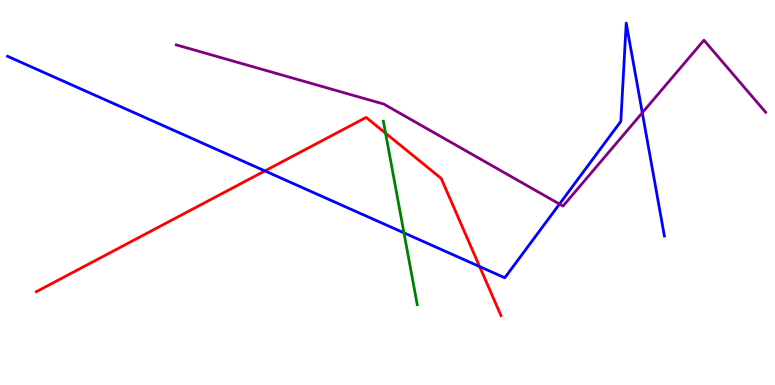[{'lines': ['blue', 'red'], 'intersections': [{'x': 3.42, 'y': 5.56}, {'x': 6.19, 'y': 3.08}]}, {'lines': ['green', 'red'], 'intersections': [{'x': 4.98, 'y': 6.54}]}, {'lines': ['purple', 'red'], 'intersections': []}, {'lines': ['blue', 'green'], 'intersections': [{'x': 5.21, 'y': 3.95}]}, {'lines': ['blue', 'purple'], 'intersections': [{'x': 7.22, 'y': 4.7}, {'x': 8.29, 'y': 7.07}]}, {'lines': ['green', 'purple'], 'intersections': []}]